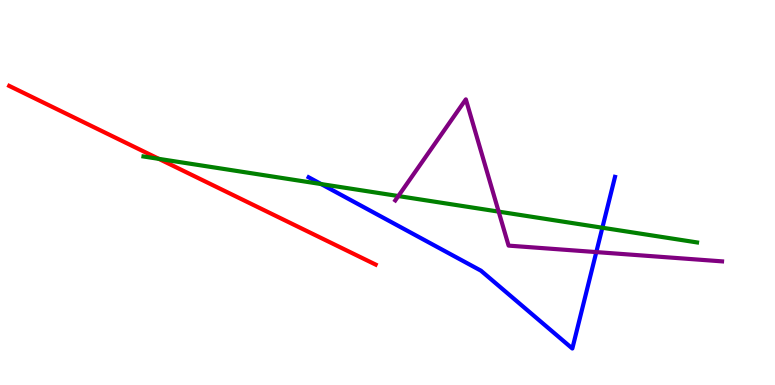[{'lines': ['blue', 'red'], 'intersections': []}, {'lines': ['green', 'red'], 'intersections': [{'x': 2.05, 'y': 5.87}]}, {'lines': ['purple', 'red'], 'intersections': []}, {'lines': ['blue', 'green'], 'intersections': [{'x': 4.14, 'y': 5.22}, {'x': 7.77, 'y': 4.08}]}, {'lines': ['blue', 'purple'], 'intersections': [{'x': 7.69, 'y': 3.45}]}, {'lines': ['green', 'purple'], 'intersections': [{'x': 5.14, 'y': 4.91}, {'x': 6.43, 'y': 4.5}]}]